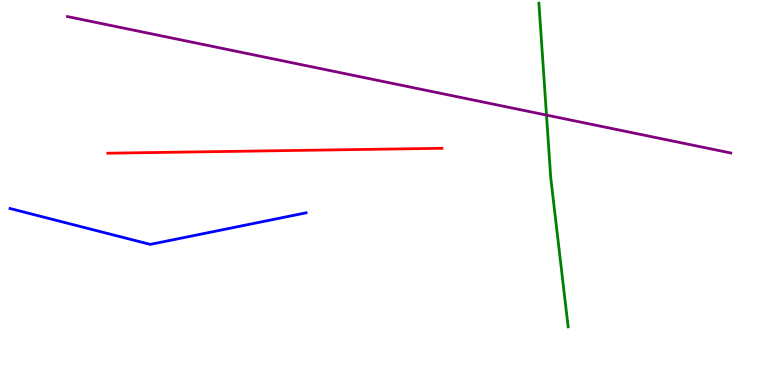[{'lines': ['blue', 'red'], 'intersections': []}, {'lines': ['green', 'red'], 'intersections': []}, {'lines': ['purple', 'red'], 'intersections': []}, {'lines': ['blue', 'green'], 'intersections': []}, {'lines': ['blue', 'purple'], 'intersections': []}, {'lines': ['green', 'purple'], 'intersections': [{'x': 7.05, 'y': 7.01}]}]